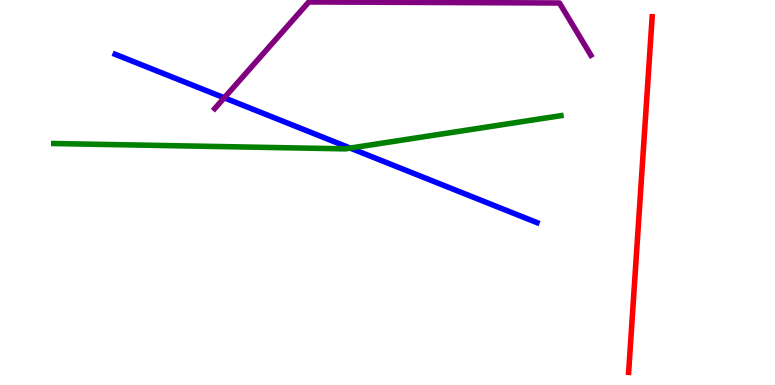[{'lines': ['blue', 'red'], 'intersections': []}, {'lines': ['green', 'red'], 'intersections': []}, {'lines': ['purple', 'red'], 'intersections': []}, {'lines': ['blue', 'green'], 'intersections': [{'x': 4.52, 'y': 6.15}]}, {'lines': ['blue', 'purple'], 'intersections': [{'x': 2.89, 'y': 7.46}]}, {'lines': ['green', 'purple'], 'intersections': []}]